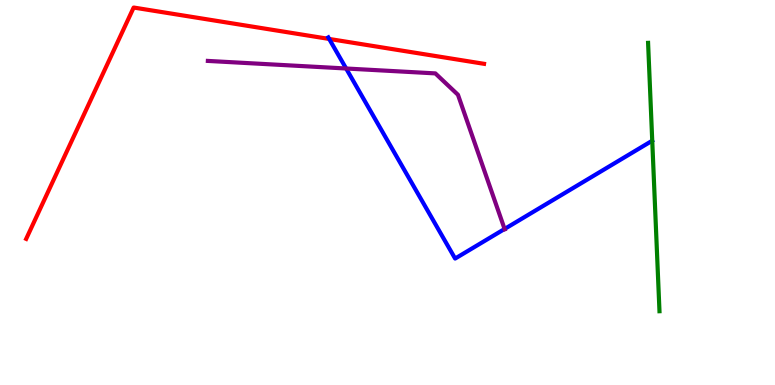[{'lines': ['blue', 'red'], 'intersections': [{'x': 4.25, 'y': 8.99}]}, {'lines': ['green', 'red'], 'intersections': []}, {'lines': ['purple', 'red'], 'intersections': []}, {'lines': ['blue', 'green'], 'intersections': []}, {'lines': ['blue', 'purple'], 'intersections': [{'x': 4.47, 'y': 8.22}, {'x': 6.51, 'y': 4.05}]}, {'lines': ['green', 'purple'], 'intersections': []}]